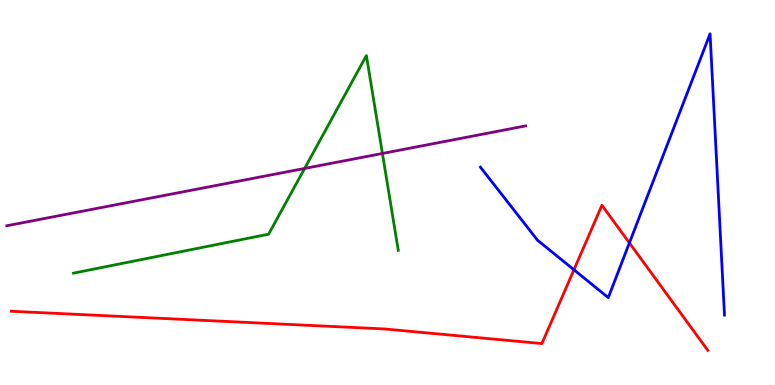[{'lines': ['blue', 'red'], 'intersections': [{'x': 7.41, 'y': 2.99}, {'x': 8.12, 'y': 3.69}]}, {'lines': ['green', 'red'], 'intersections': []}, {'lines': ['purple', 'red'], 'intersections': []}, {'lines': ['blue', 'green'], 'intersections': []}, {'lines': ['blue', 'purple'], 'intersections': []}, {'lines': ['green', 'purple'], 'intersections': [{'x': 3.93, 'y': 5.62}, {'x': 4.93, 'y': 6.01}]}]